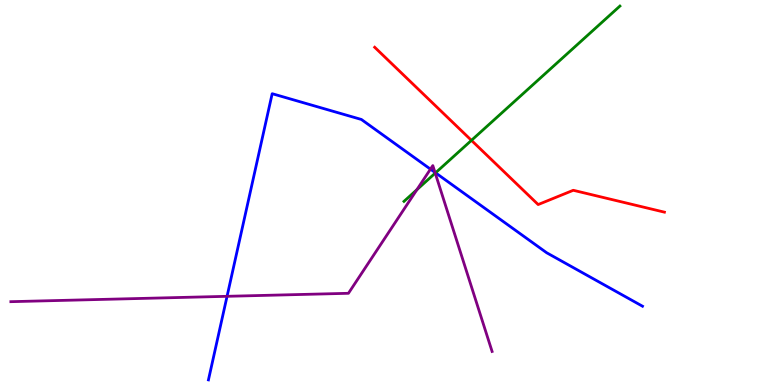[{'lines': ['blue', 'red'], 'intersections': []}, {'lines': ['green', 'red'], 'intersections': [{'x': 6.08, 'y': 6.35}]}, {'lines': ['purple', 'red'], 'intersections': []}, {'lines': ['blue', 'green'], 'intersections': [{'x': 5.62, 'y': 5.51}]}, {'lines': ['blue', 'purple'], 'intersections': [{'x': 2.93, 'y': 2.3}, {'x': 5.55, 'y': 5.61}, {'x': 5.61, 'y': 5.52}]}, {'lines': ['green', 'purple'], 'intersections': [{'x': 5.38, 'y': 5.07}, {'x': 5.62, 'y': 5.5}]}]